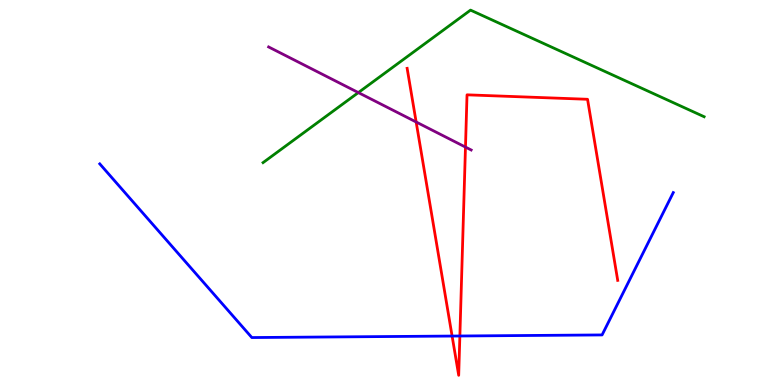[{'lines': ['blue', 'red'], 'intersections': [{'x': 5.83, 'y': 1.27}, {'x': 5.93, 'y': 1.27}]}, {'lines': ['green', 'red'], 'intersections': []}, {'lines': ['purple', 'red'], 'intersections': [{'x': 5.37, 'y': 6.83}, {'x': 6.01, 'y': 6.18}]}, {'lines': ['blue', 'green'], 'intersections': []}, {'lines': ['blue', 'purple'], 'intersections': []}, {'lines': ['green', 'purple'], 'intersections': [{'x': 4.62, 'y': 7.6}]}]